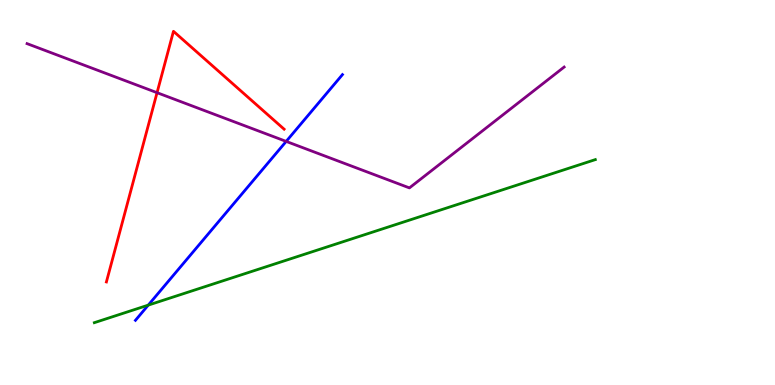[{'lines': ['blue', 'red'], 'intersections': []}, {'lines': ['green', 'red'], 'intersections': []}, {'lines': ['purple', 'red'], 'intersections': [{'x': 2.03, 'y': 7.59}]}, {'lines': ['blue', 'green'], 'intersections': [{'x': 1.91, 'y': 2.07}]}, {'lines': ['blue', 'purple'], 'intersections': [{'x': 3.69, 'y': 6.33}]}, {'lines': ['green', 'purple'], 'intersections': []}]